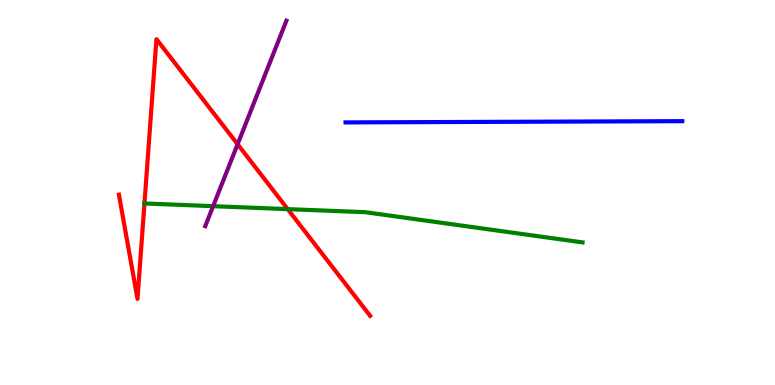[{'lines': ['blue', 'red'], 'intersections': []}, {'lines': ['green', 'red'], 'intersections': [{'x': 1.86, 'y': 4.72}, {'x': 3.71, 'y': 4.57}]}, {'lines': ['purple', 'red'], 'intersections': [{'x': 3.07, 'y': 6.25}]}, {'lines': ['blue', 'green'], 'intersections': []}, {'lines': ['blue', 'purple'], 'intersections': []}, {'lines': ['green', 'purple'], 'intersections': [{'x': 2.75, 'y': 4.64}]}]